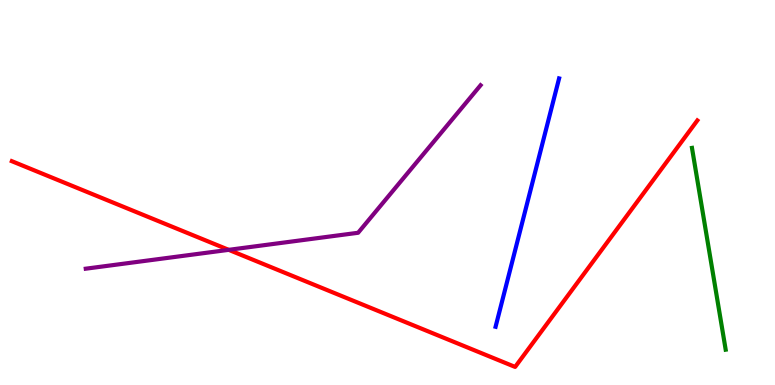[{'lines': ['blue', 'red'], 'intersections': []}, {'lines': ['green', 'red'], 'intersections': []}, {'lines': ['purple', 'red'], 'intersections': [{'x': 2.95, 'y': 3.51}]}, {'lines': ['blue', 'green'], 'intersections': []}, {'lines': ['blue', 'purple'], 'intersections': []}, {'lines': ['green', 'purple'], 'intersections': []}]